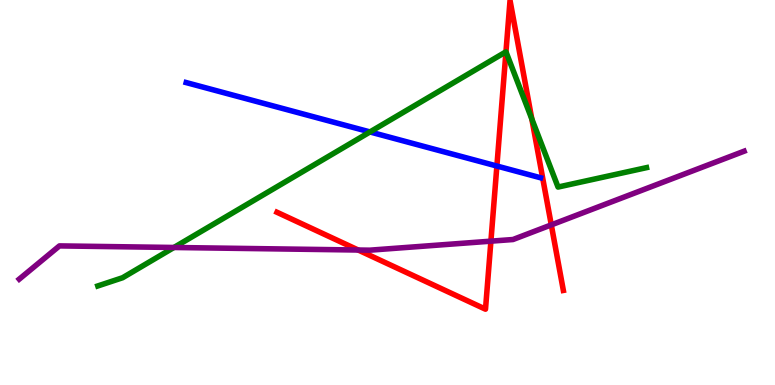[{'lines': ['blue', 'red'], 'intersections': [{'x': 6.41, 'y': 5.69}]}, {'lines': ['green', 'red'], 'intersections': [{'x': 6.53, 'y': 8.65}, {'x': 6.86, 'y': 6.91}]}, {'lines': ['purple', 'red'], 'intersections': [{'x': 4.62, 'y': 3.51}, {'x': 6.33, 'y': 3.74}, {'x': 7.11, 'y': 4.16}]}, {'lines': ['blue', 'green'], 'intersections': [{'x': 4.77, 'y': 6.57}]}, {'lines': ['blue', 'purple'], 'intersections': []}, {'lines': ['green', 'purple'], 'intersections': [{'x': 2.24, 'y': 3.57}]}]